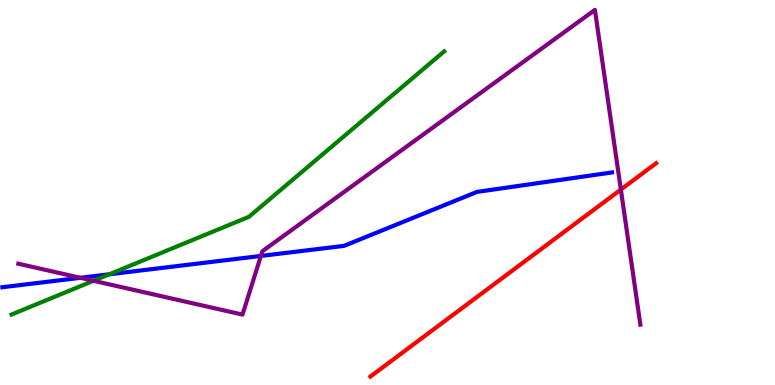[{'lines': ['blue', 'red'], 'intersections': []}, {'lines': ['green', 'red'], 'intersections': []}, {'lines': ['purple', 'red'], 'intersections': [{'x': 8.01, 'y': 5.08}]}, {'lines': ['blue', 'green'], 'intersections': [{'x': 1.41, 'y': 2.88}]}, {'lines': ['blue', 'purple'], 'intersections': [{'x': 1.04, 'y': 2.78}, {'x': 3.37, 'y': 3.35}]}, {'lines': ['green', 'purple'], 'intersections': [{'x': 1.21, 'y': 2.71}]}]